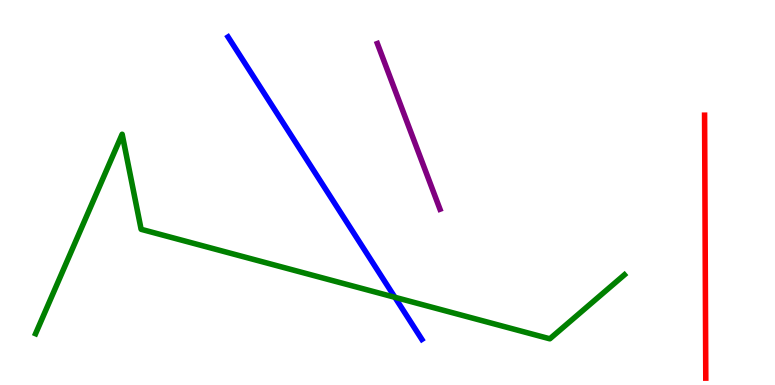[{'lines': ['blue', 'red'], 'intersections': []}, {'lines': ['green', 'red'], 'intersections': []}, {'lines': ['purple', 'red'], 'intersections': []}, {'lines': ['blue', 'green'], 'intersections': [{'x': 5.1, 'y': 2.28}]}, {'lines': ['blue', 'purple'], 'intersections': []}, {'lines': ['green', 'purple'], 'intersections': []}]